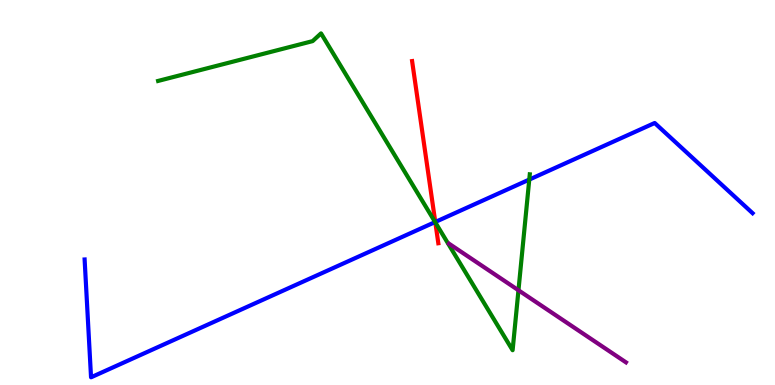[{'lines': ['blue', 'red'], 'intersections': [{'x': 5.62, 'y': 4.23}]}, {'lines': ['green', 'red'], 'intersections': [{'x': 5.62, 'y': 4.22}]}, {'lines': ['purple', 'red'], 'intersections': []}, {'lines': ['blue', 'green'], 'intersections': [{'x': 5.61, 'y': 4.23}, {'x': 6.83, 'y': 5.34}]}, {'lines': ['blue', 'purple'], 'intersections': []}, {'lines': ['green', 'purple'], 'intersections': [{'x': 6.69, 'y': 2.46}]}]